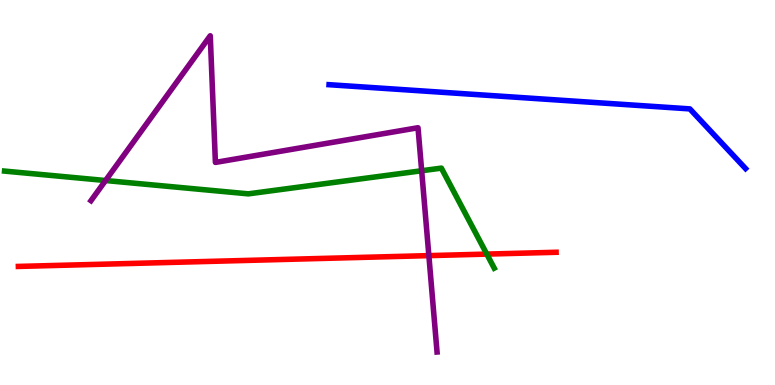[{'lines': ['blue', 'red'], 'intersections': []}, {'lines': ['green', 'red'], 'intersections': [{'x': 6.28, 'y': 3.4}]}, {'lines': ['purple', 'red'], 'intersections': [{'x': 5.53, 'y': 3.36}]}, {'lines': ['blue', 'green'], 'intersections': []}, {'lines': ['blue', 'purple'], 'intersections': []}, {'lines': ['green', 'purple'], 'intersections': [{'x': 1.36, 'y': 5.31}, {'x': 5.44, 'y': 5.57}]}]